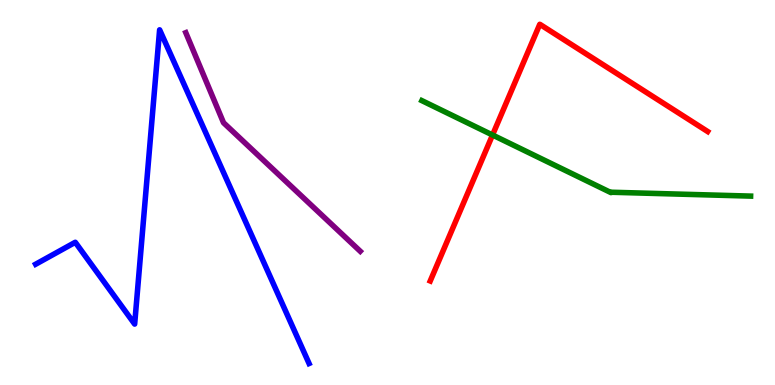[{'lines': ['blue', 'red'], 'intersections': []}, {'lines': ['green', 'red'], 'intersections': [{'x': 6.36, 'y': 6.49}]}, {'lines': ['purple', 'red'], 'intersections': []}, {'lines': ['blue', 'green'], 'intersections': []}, {'lines': ['blue', 'purple'], 'intersections': []}, {'lines': ['green', 'purple'], 'intersections': []}]